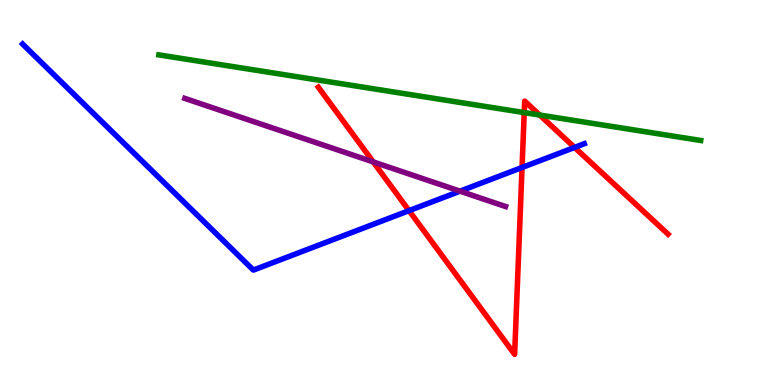[{'lines': ['blue', 'red'], 'intersections': [{'x': 5.28, 'y': 4.53}, {'x': 6.74, 'y': 5.65}, {'x': 7.41, 'y': 6.17}]}, {'lines': ['green', 'red'], 'intersections': [{'x': 6.76, 'y': 7.08}, {'x': 6.96, 'y': 7.01}]}, {'lines': ['purple', 'red'], 'intersections': [{'x': 4.82, 'y': 5.79}]}, {'lines': ['blue', 'green'], 'intersections': []}, {'lines': ['blue', 'purple'], 'intersections': [{'x': 5.94, 'y': 5.03}]}, {'lines': ['green', 'purple'], 'intersections': []}]